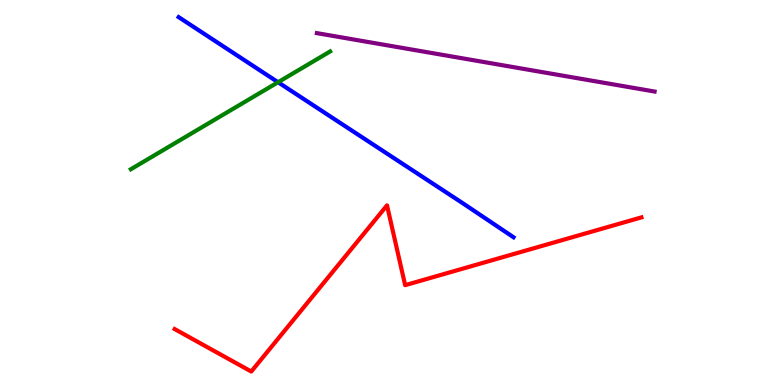[{'lines': ['blue', 'red'], 'intersections': []}, {'lines': ['green', 'red'], 'intersections': []}, {'lines': ['purple', 'red'], 'intersections': []}, {'lines': ['blue', 'green'], 'intersections': [{'x': 3.59, 'y': 7.86}]}, {'lines': ['blue', 'purple'], 'intersections': []}, {'lines': ['green', 'purple'], 'intersections': []}]